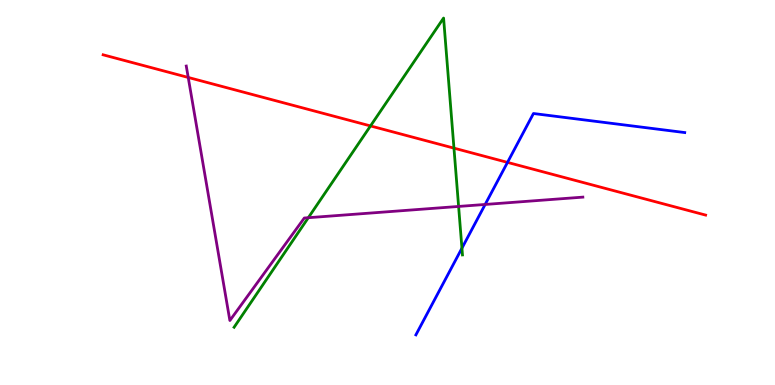[{'lines': ['blue', 'red'], 'intersections': [{'x': 6.55, 'y': 5.78}]}, {'lines': ['green', 'red'], 'intersections': [{'x': 4.78, 'y': 6.73}, {'x': 5.86, 'y': 6.15}]}, {'lines': ['purple', 'red'], 'intersections': [{'x': 2.43, 'y': 7.99}]}, {'lines': ['blue', 'green'], 'intersections': [{'x': 5.96, 'y': 3.55}]}, {'lines': ['blue', 'purple'], 'intersections': [{'x': 6.26, 'y': 4.69}]}, {'lines': ['green', 'purple'], 'intersections': [{'x': 3.98, 'y': 4.35}, {'x': 5.92, 'y': 4.64}]}]